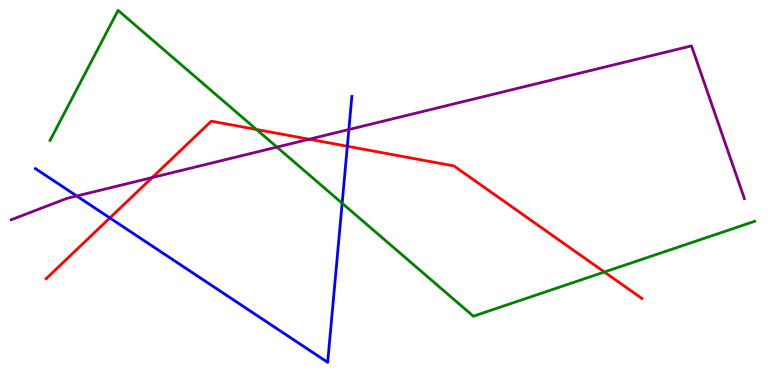[{'lines': ['blue', 'red'], 'intersections': [{'x': 1.42, 'y': 4.34}, {'x': 4.48, 'y': 6.2}]}, {'lines': ['green', 'red'], 'intersections': [{'x': 3.31, 'y': 6.64}, {'x': 7.8, 'y': 2.93}]}, {'lines': ['purple', 'red'], 'intersections': [{'x': 1.96, 'y': 5.39}, {'x': 3.99, 'y': 6.38}]}, {'lines': ['blue', 'green'], 'intersections': [{'x': 4.41, 'y': 4.72}]}, {'lines': ['blue', 'purple'], 'intersections': [{'x': 0.99, 'y': 4.91}, {'x': 4.5, 'y': 6.64}]}, {'lines': ['green', 'purple'], 'intersections': [{'x': 3.57, 'y': 6.18}]}]